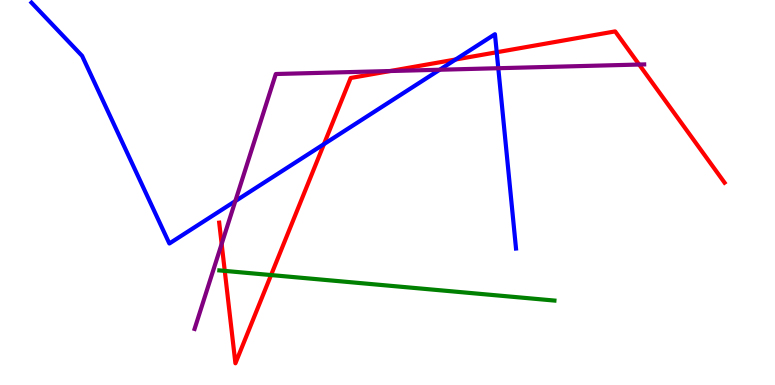[{'lines': ['blue', 'red'], 'intersections': [{'x': 4.18, 'y': 6.26}, {'x': 5.88, 'y': 8.45}, {'x': 6.41, 'y': 8.64}]}, {'lines': ['green', 'red'], 'intersections': [{'x': 2.9, 'y': 2.96}, {'x': 3.5, 'y': 2.86}]}, {'lines': ['purple', 'red'], 'intersections': [{'x': 2.86, 'y': 3.66}, {'x': 5.03, 'y': 8.15}, {'x': 8.25, 'y': 8.32}]}, {'lines': ['blue', 'green'], 'intersections': []}, {'lines': ['blue', 'purple'], 'intersections': [{'x': 3.04, 'y': 4.78}, {'x': 5.67, 'y': 8.19}, {'x': 6.43, 'y': 8.23}]}, {'lines': ['green', 'purple'], 'intersections': []}]